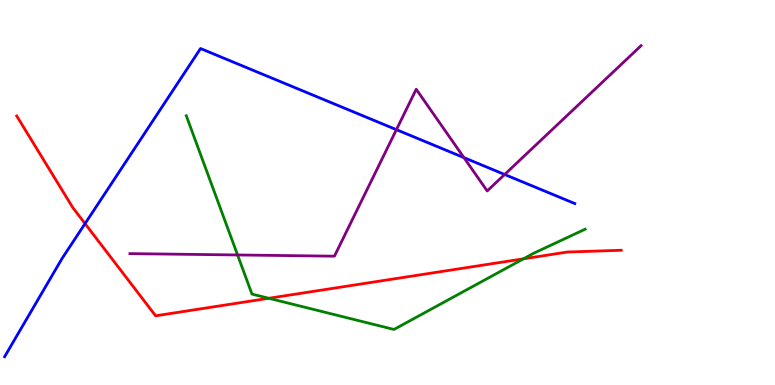[{'lines': ['blue', 'red'], 'intersections': [{'x': 1.1, 'y': 4.19}]}, {'lines': ['green', 'red'], 'intersections': [{'x': 3.47, 'y': 2.25}, {'x': 6.75, 'y': 3.28}]}, {'lines': ['purple', 'red'], 'intersections': []}, {'lines': ['blue', 'green'], 'intersections': []}, {'lines': ['blue', 'purple'], 'intersections': [{'x': 5.12, 'y': 6.63}, {'x': 5.99, 'y': 5.91}, {'x': 6.51, 'y': 5.47}]}, {'lines': ['green', 'purple'], 'intersections': [{'x': 3.07, 'y': 3.38}]}]